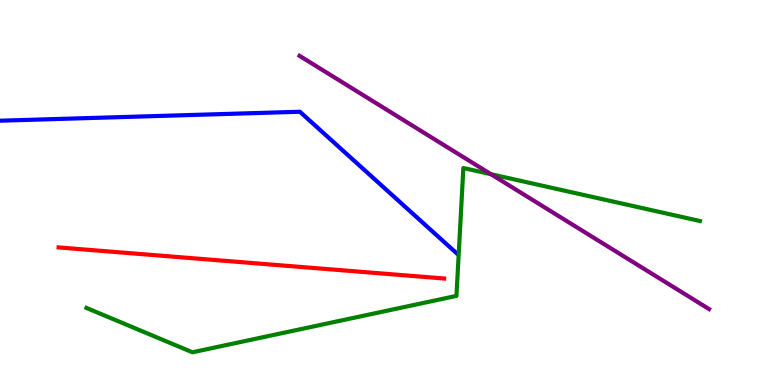[{'lines': ['blue', 'red'], 'intersections': []}, {'lines': ['green', 'red'], 'intersections': []}, {'lines': ['purple', 'red'], 'intersections': []}, {'lines': ['blue', 'green'], 'intersections': []}, {'lines': ['blue', 'purple'], 'intersections': []}, {'lines': ['green', 'purple'], 'intersections': [{'x': 6.34, 'y': 5.48}]}]